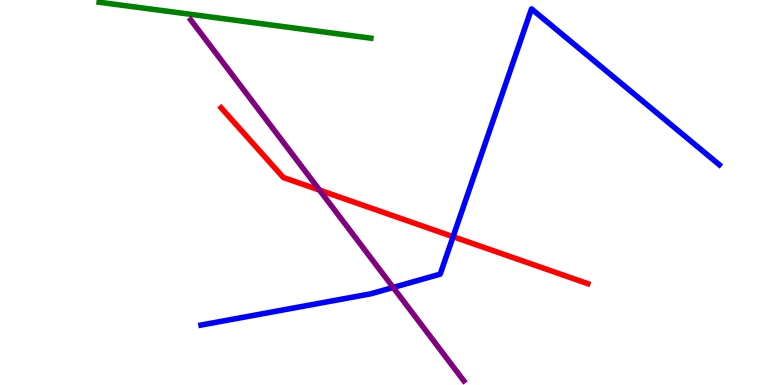[{'lines': ['blue', 'red'], 'intersections': [{'x': 5.85, 'y': 3.85}]}, {'lines': ['green', 'red'], 'intersections': []}, {'lines': ['purple', 'red'], 'intersections': [{'x': 4.12, 'y': 5.06}]}, {'lines': ['blue', 'green'], 'intersections': []}, {'lines': ['blue', 'purple'], 'intersections': [{'x': 5.07, 'y': 2.53}]}, {'lines': ['green', 'purple'], 'intersections': []}]